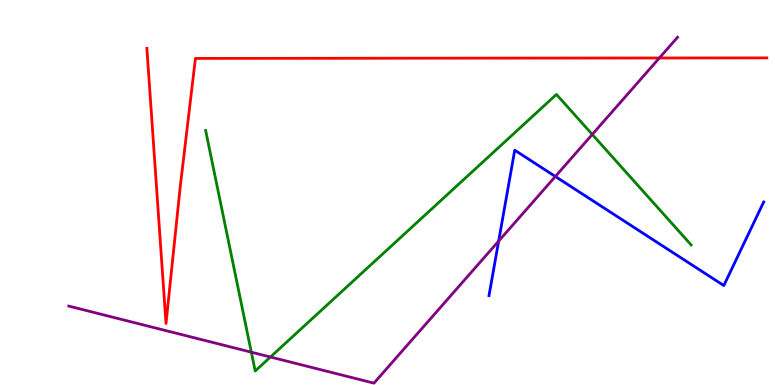[{'lines': ['blue', 'red'], 'intersections': []}, {'lines': ['green', 'red'], 'intersections': []}, {'lines': ['purple', 'red'], 'intersections': [{'x': 8.51, 'y': 8.49}]}, {'lines': ['blue', 'green'], 'intersections': []}, {'lines': ['blue', 'purple'], 'intersections': [{'x': 6.43, 'y': 3.74}, {'x': 7.17, 'y': 5.42}]}, {'lines': ['green', 'purple'], 'intersections': [{'x': 3.24, 'y': 0.852}, {'x': 3.49, 'y': 0.727}, {'x': 7.64, 'y': 6.51}]}]